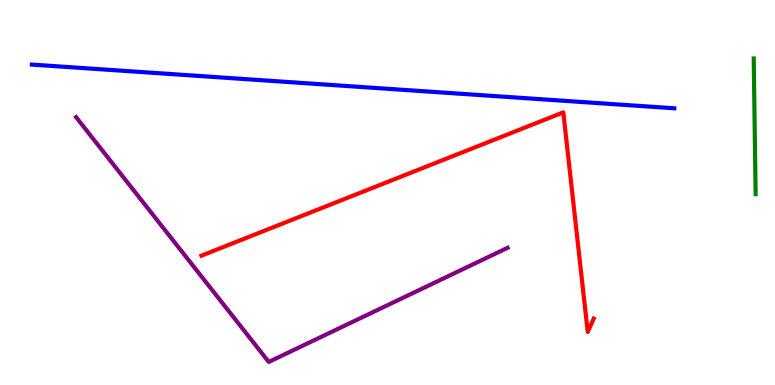[{'lines': ['blue', 'red'], 'intersections': []}, {'lines': ['green', 'red'], 'intersections': []}, {'lines': ['purple', 'red'], 'intersections': []}, {'lines': ['blue', 'green'], 'intersections': []}, {'lines': ['blue', 'purple'], 'intersections': []}, {'lines': ['green', 'purple'], 'intersections': []}]